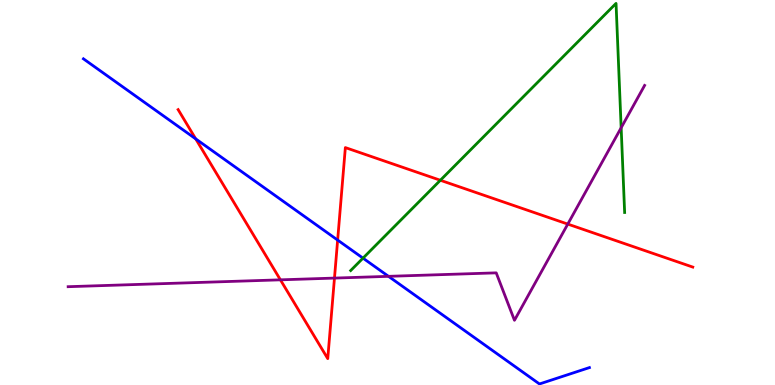[{'lines': ['blue', 'red'], 'intersections': [{'x': 2.53, 'y': 6.39}, {'x': 4.36, 'y': 3.76}]}, {'lines': ['green', 'red'], 'intersections': [{'x': 5.68, 'y': 5.32}]}, {'lines': ['purple', 'red'], 'intersections': [{'x': 3.62, 'y': 2.73}, {'x': 4.32, 'y': 2.78}, {'x': 7.33, 'y': 4.18}]}, {'lines': ['blue', 'green'], 'intersections': [{'x': 4.68, 'y': 3.29}]}, {'lines': ['blue', 'purple'], 'intersections': [{'x': 5.01, 'y': 2.82}]}, {'lines': ['green', 'purple'], 'intersections': [{'x': 8.01, 'y': 6.68}]}]